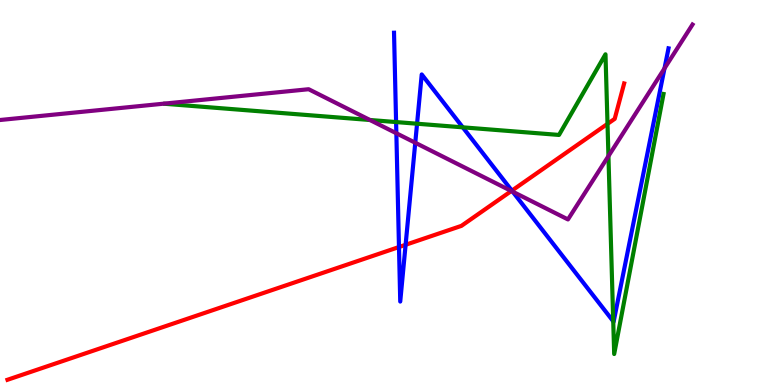[{'lines': ['blue', 'red'], 'intersections': [{'x': 5.15, 'y': 3.58}, {'x': 5.23, 'y': 3.64}, {'x': 6.6, 'y': 5.05}]}, {'lines': ['green', 'red'], 'intersections': [{'x': 7.84, 'y': 6.78}]}, {'lines': ['purple', 'red'], 'intersections': [{'x': 6.6, 'y': 5.04}]}, {'lines': ['blue', 'green'], 'intersections': [{'x': 5.11, 'y': 6.83}, {'x': 5.38, 'y': 6.79}, {'x': 5.97, 'y': 6.69}, {'x': 7.91, 'y': 1.65}]}, {'lines': ['blue', 'purple'], 'intersections': [{'x': 5.11, 'y': 6.54}, {'x': 5.36, 'y': 6.29}, {'x': 6.62, 'y': 5.02}, {'x': 8.57, 'y': 8.22}]}, {'lines': ['green', 'purple'], 'intersections': [{'x': 4.77, 'y': 6.88}, {'x': 7.85, 'y': 5.95}]}]